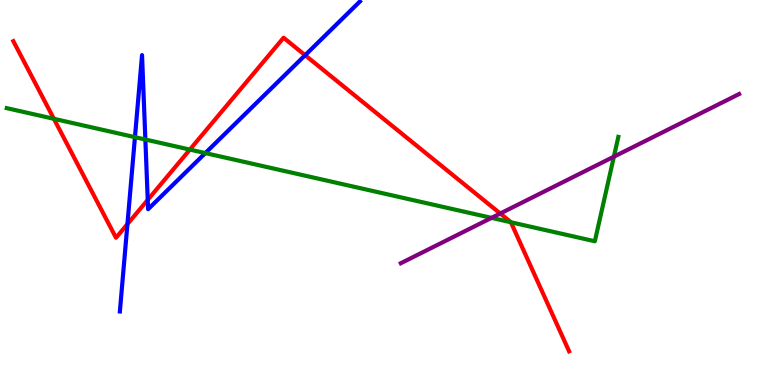[{'lines': ['blue', 'red'], 'intersections': [{'x': 1.64, 'y': 4.18}, {'x': 1.91, 'y': 4.81}, {'x': 3.94, 'y': 8.57}]}, {'lines': ['green', 'red'], 'intersections': [{'x': 0.695, 'y': 6.91}, {'x': 2.45, 'y': 6.11}, {'x': 6.59, 'y': 4.23}]}, {'lines': ['purple', 'red'], 'intersections': [{'x': 6.45, 'y': 4.45}]}, {'lines': ['blue', 'green'], 'intersections': [{'x': 1.74, 'y': 6.44}, {'x': 1.88, 'y': 6.38}, {'x': 2.65, 'y': 6.02}]}, {'lines': ['blue', 'purple'], 'intersections': []}, {'lines': ['green', 'purple'], 'intersections': [{'x': 6.34, 'y': 4.34}, {'x': 7.92, 'y': 5.93}]}]